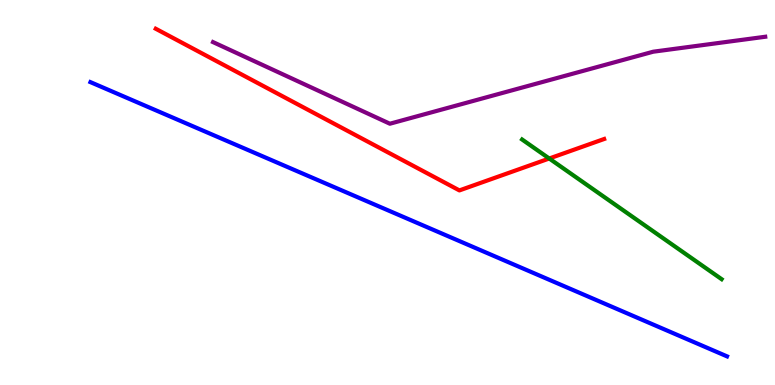[{'lines': ['blue', 'red'], 'intersections': []}, {'lines': ['green', 'red'], 'intersections': [{'x': 7.09, 'y': 5.88}]}, {'lines': ['purple', 'red'], 'intersections': []}, {'lines': ['blue', 'green'], 'intersections': []}, {'lines': ['blue', 'purple'], 'intersections': []}, {'lines': ['green', 'purple'], 'intersections': []}]